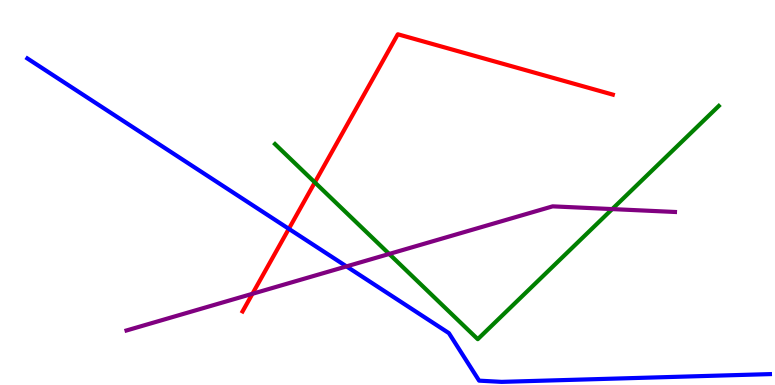[{'lines': ['blue', 'red'], 'intersections': [{'x': 3.73, 'y': 4.06}]}, {'lines': ['green', 'red'], 'intersections': [{'x': 4.06, 'y': 5.26}]}, {'lines': ['purple', 'red'], 'intersections': [{'x': 3.26, 'y': 2.37}]}, {'lines': ['blue', 'green'], 'intersections': []}, {'lines': ['blue', 'purple'], 'intersections': [{'x': 4.47, 'y': 3.08}]}, {'lines': ['green', 'purple'], 'intersections': [{'x': 5.02, 'y': 3.4}, {'x': 7.9, 'y': 4.57}]}]